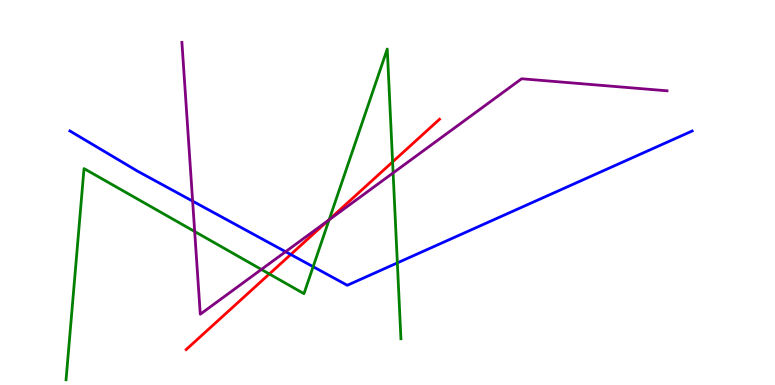[{'lines': ['blue', 'red'], 'intersections': [{'x': 3.75, 'y': 3.39}]}, {'lines': ['green', 'red'], 'intersections': [{'x': 3.48, 'y': 2.88}, {'x': 4.25, 'y': 4.3}, {'x': 5.07, 'y': 5.79}]}, {'lines': ['purple', 'red'], 'intersections': [{'x': 4.23, 'y': 4.27}]}, {'lines': ['blue', 'green'], 'intersections': [{'x': 4.04, 'y': 3.07}, {'x': 5.13, 'y': 3.17}]}, {'lines': ['blue', 'purple'], 'intersections': [{'x': 2.49, 'y': 4.78}, {'x': 3.68, 'y': 3.46}]}, {'lines': ['green', 'purple'], 'intersections': [{'x': 2.51, 'y': 3.99}, {'x': 3.37, 'y': 3.0}, {'x': 4.25, 'y': 4.29}, {'x': 5.07, 'y': 5.51}]}]